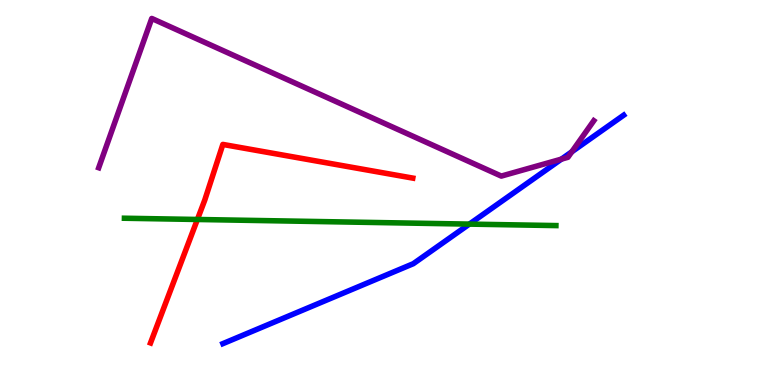[{'lines': ['blue', 'red'], 'intersections': []}, {'lines': ['green', 'red'], 'intersections': [{'x': 2.55, 'y': 4.3}]}, {'lines': ['purple', 'red'], 'intersections': []}, {'lines': ['blue', 'green'], 'intersections': [{'x': 6.06, 'y': 4.18}]}, {'lines': ['blue', 'purple'], 'intersections': [{'x': 7.24, 'y': 5.87}, {'x': 7.38, 'y': 6.06}]}, {'lines': ['green', 'purple'], 'intersections': []}]